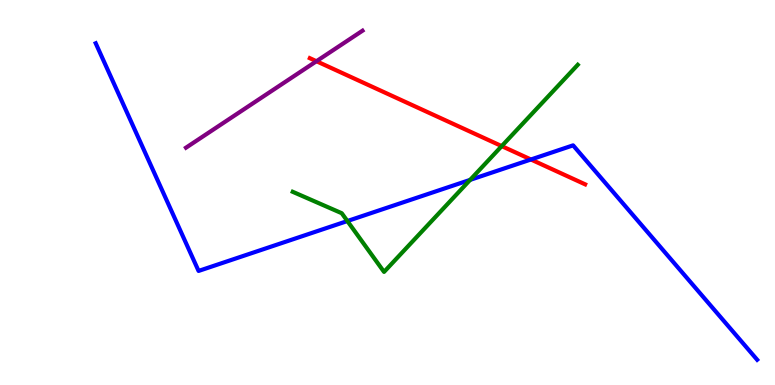[{'lines': ['blue', 'red'], 'intersections': [{'x': 6.85, 'y': 5.86}]}, {'lines': ['green', 'red'], 'intersections': [{'x': 6.47, 'y': 6.2}]}, {'lines': ['purple', 'red'], 'intersections': [{'x': 4.08, 'y': 8.41}]}, {'lines': ['blue', 'green'], 'intersections': [{'x': 4.48, 'y': 4.26}, {'x': 6.07, 'y': 5.33}]}, {'lines': ['blue', 'purple'], 'intersections': []}, {'lines': ['green', 'purple'], 'intersections': []}]